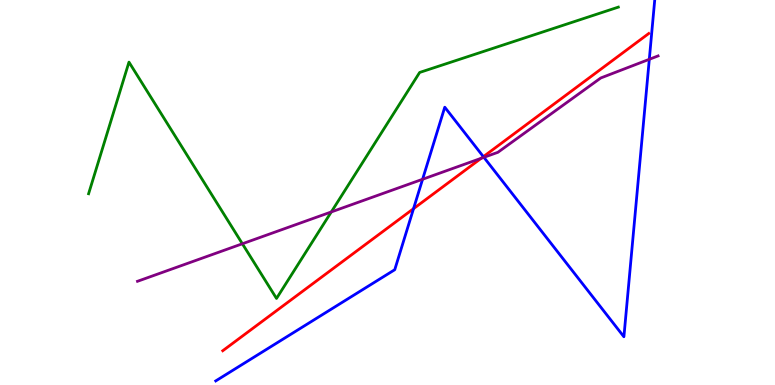[{'lines': ['blue', 'red'], 'intersections': [{'x': 5.34, 'y': 4.58}, {'x': 6.24, 'y': 5.93}]}, {'lines': ['green', 'red'], 'intersections': []}, {'lines': ['purple', 'red'], 'intersections': [{'x': 6.21, 'y': 5.89}]}, {'lines': ['blue', 'green'], 'intersections': []}, {'lines': ['blue', 'purple'], 'intersections': [{'x': 5.45, 'y': 5.34}, {'x': 6.24, 'y': 5.91}, {'x': 8.38, 'y': 8.46}]}, {'lines': ['green', 'purple'], 'intersections': [{'x': 3.13, 'y': 3.67}, {'x': 4.27, 'y': 4.5}]}]